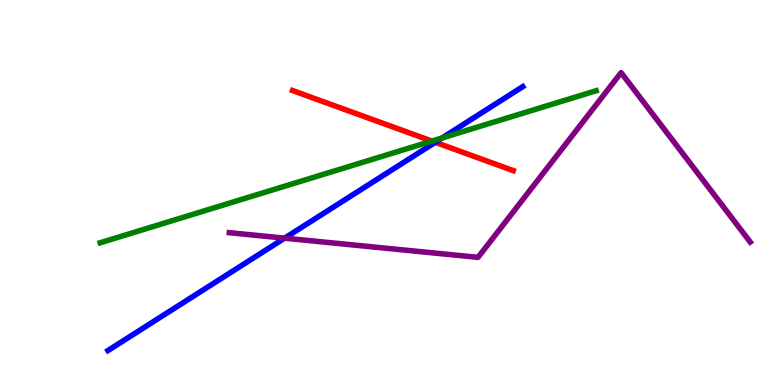[{'lines': ['blue', 'red'], 'intersections': [{'x': 5.62, 'y': 6.3}]}, {'lines': ['green', 'red'], 'intersections': [{'x': 5.57, 'y': 6.34}]}, {'lines': ['purple', 'red'], 'intersections': []}, {'lines': ['blue', 'green'], 'intersections': [{'x': 5.71, 'y': 6.42}]}, {'lines': ['blue', 'purple'], 'intersections': [{'x': 3.67, 'y': 3.81}]}, {'lines': ['green', 'purple'], 'intersections': []}]